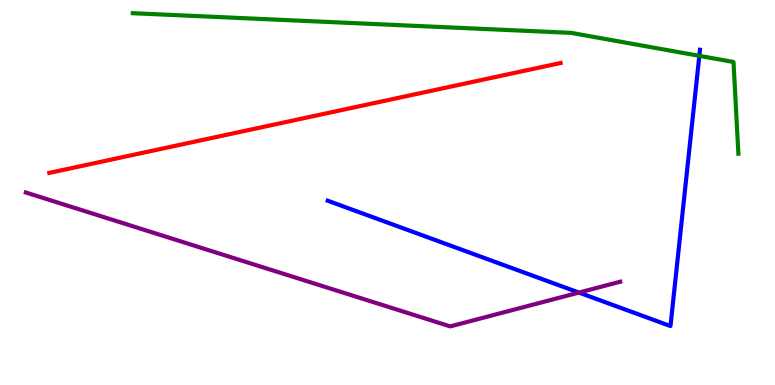[{'lines': ['blue', 'red'], 'intersections': []}, {'lines': ['green', 'red'], 'intersections': []}, {'lines': ['purple', 'red'], 'intersections': []}, {'lines': ['blue', 'green'], 'intersections': [{'x': 9.02, 'y': 8.55}]}, {'lines': ['blue', 'purple'], 'intersections': [{'x': 7.47, 'y': 2.4}]}, {'lines': ['green', 'purple'], 'intersections': []}]